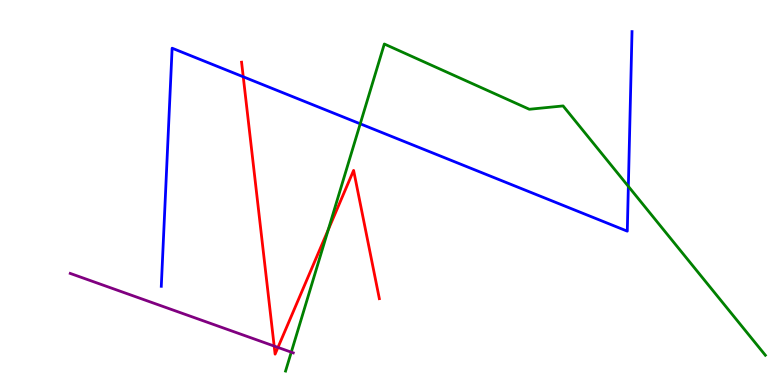[{'lines': ['blue', 'red'], 'intersections': [{'x': 3.14, 'y': 8.01}]}, {'lines': ['green', 'red'], 'intersections': [{'x': 4.23, 'y': 4.03}]}, {'lines': ['purple', 'red'], 'intersections': [{'x': 3.54, 'y': 1.01}, {'x': 3.59, 'y': 0.976}]}, {'lines': ['blue', 'green'], 'intersections': [{'x': 4.65, 'y': 6.78}, {'x': 8.11, 'y': 5.16}]}, {'lines': ['blue', 'purple'], 'intersections': []}, {'lines': ['green', 'purple'], 'intersections': [{'x': 3.76, 'y': 0.853}]}]